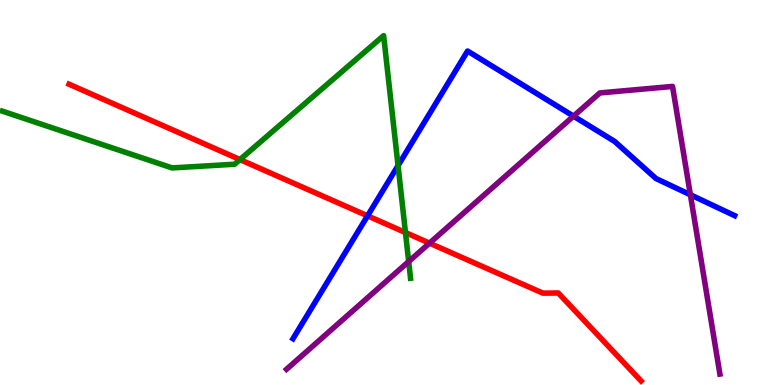[{'lines': ['blue', 'red'], 'intersections': [{'x': 4.74, 'y': 4.39}]}, {'lines': ['green', 'red'], 'intersections': [{'x': 3.1, 'y': 5.86}, {'x': 5.23, 'y': 3.96}]}, {'lines': ['purple', 'red'], 'intersections': [{'x': 5.54, 'y': 3.68}]}, {'lines': ['blue', 'green'], 'intersections': [{'x': 5.14, 'y': 5.7}]}, {'lines': ['blue', 'purple'], 'intersections': [{'x': 7.4, 'y': 6.98}, {'x': 8.91, 'y': 4.94}]}, {'lines': ['green', 'purple'], 'intersections': [{'x': 5.27, 'y': 3.21}]}]